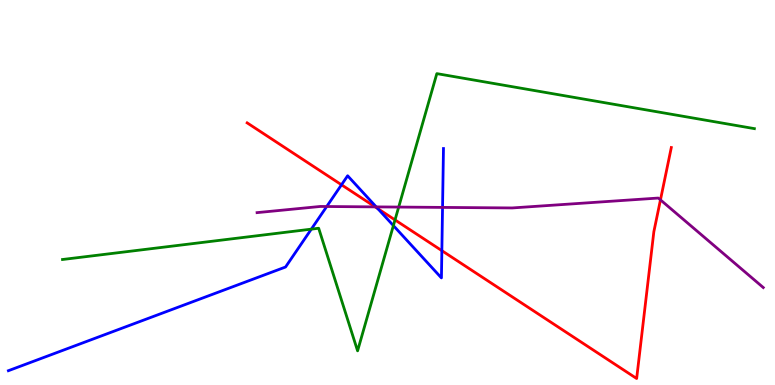[{'lines': ['blue', 'red'], 'intersections': [{'x': 4.41, 'y': 5.2}, {'x': 4.87, 'y': 4.58}, {'x': 5.7, 'y': 3.49}]}, {'lines': ['green', 'red'], 'intersections': [{'x': 5.1, 'y': 4.29}]}, {'lines': ['purple', 'red'], 'intersections': [{'x': 4.84, 'y': 4.63}, {'x': 8.52, 'y': 4.81}]}, {'lines': ['blue', 'green'], 'intersections': [{'x': 4.02, 'y': 4.05}, {'x': 5.08, 'y': 4.14}]}, {'lines': ['blue', 'purple'], 'intersections': [{'x': 4.22, 'y': 4.64}, {'x': 4.85, 'y': 4.63}, {'x': 5.71, 'y': 4.61}]}, {'lines': ['green', 'purple'], 'intersections': [{'x': 5.14, 'y': 4.62}]}]